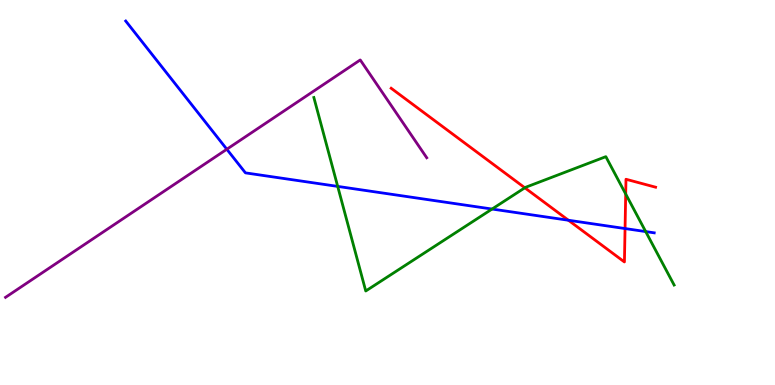[{'lines': ['blue', 'red'], 'intersections': [{'x': 7.33, 'y': 4.28}, {'x': 8.07, 'y': 4.06}]}, {'lines': ['green', 'red'], 'intersections': [{'x': 6.77, 'y': 5.12}, {'x': 8.07, 'y': 4.96}]}, {'lines': ['purple', 'red'], 'intersections': []}, {'lines': ['blue', 'green'], 'intersections': [{'x': 4.36, 'y': 5.16}, {'x': 6.35, 'y': 4.57}, {'x': 8.33, 'y': 3.98}]}, {'lines': ['blue', 'purple'], 'intersections': [{'x': 2.93, 'y': 6.12}]}, {'lines': ['green', 'purple'], 'intersections': []}]